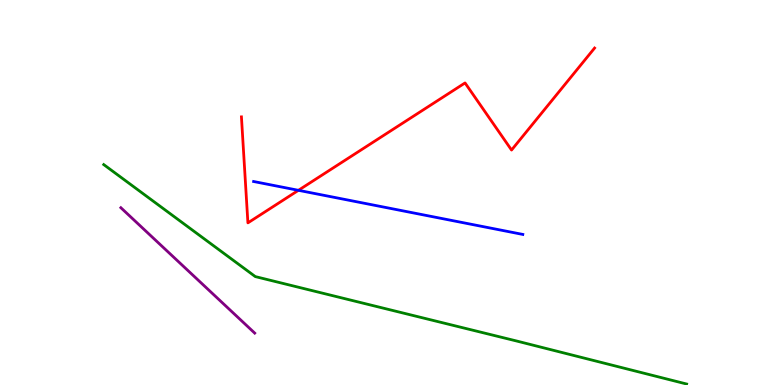[{'lines': ['blue', 'red'], 'intersections': [{'x': 3.85, 'y': 5.06}]}, {'lines': ['green', 'red'], 'intersections': []}, {'lines': ['purple', 'red'], 'intersections': []}, {'lines': ['blue', 'green'], 'intersections': []}, {'lines': ['blue', 'purple'], 'intersections': []}, {'lines': ['green', 'purple'], 'intersections': []}]